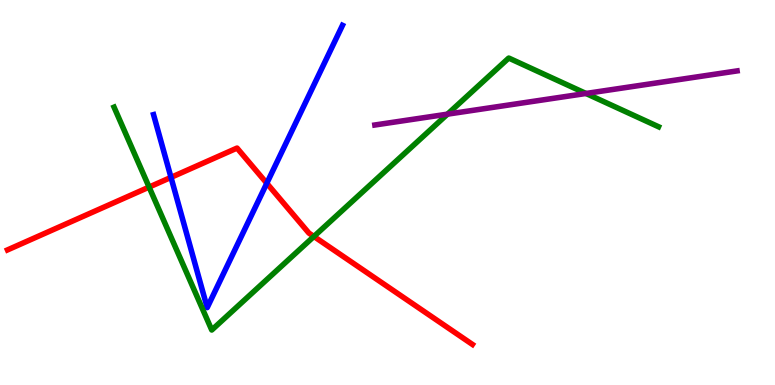[{'lines': ['blue', 'red'], 'intersections': [{'x': 2.21, 'y': 5.39}, {'x': 3.44, 'y': 5.24}]}, {'lines': ['green', 'red'], 'intersections': [{'x': 1.92, 'y': 5.14}, {'x': 4.05, 'y': 3.86}]}, {'lines': ['purple', 'red'], 'intersections': []}, {'lines': ['blue', 'green'], 'intersections': []}, {'lines': ['blue', 'purple'], 'intersections': []}, {'lines': ['green', 'purple'], 'intersections': [{'x': 5.77, 'y': 7.03}, {'x': 7.56, 'y': 7.57}]}]